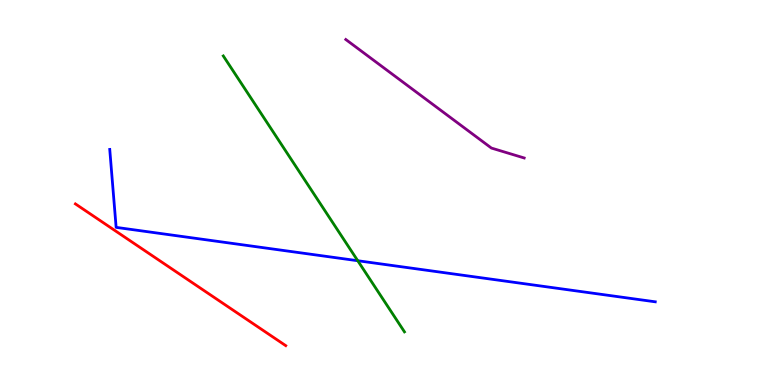[{'lines': ['blue', 'red'], 'intersections': []}, {'lines': ['green', 'red'], 'intersections': []}, {'lines': ['purple', 'red'], 'intersections': []}, {'lines': ['blue', 'green'], 'intersections': [{'x': 4.62, 'y': 3.23}]}, {'lines': ['blue', 'purple'], 'intersections': []}, {'lines': ['green', 'purple'], 'intersections': []}]